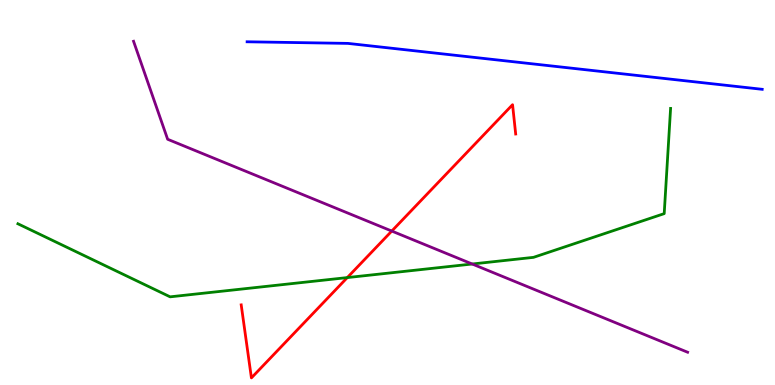[{'lines': ['blue', 'red'], 'intersections': []}, {'lines': ['green', 'red'], 'intersections': [{'x': 4.48, 'y': 2.79}]}, {'lines': ['purple', 'red'], 'intersections': [{'x': 5.06, 'y': 4.0}]}, {'lines': ['blue', 'green'], 'intersections': []}, {'lines': ['blue', 'purple'], 'intersections': []}, {'lines': ['green', 'purple'], 'intersections': [{'x': 6.09, 'y': 3.14}]}]